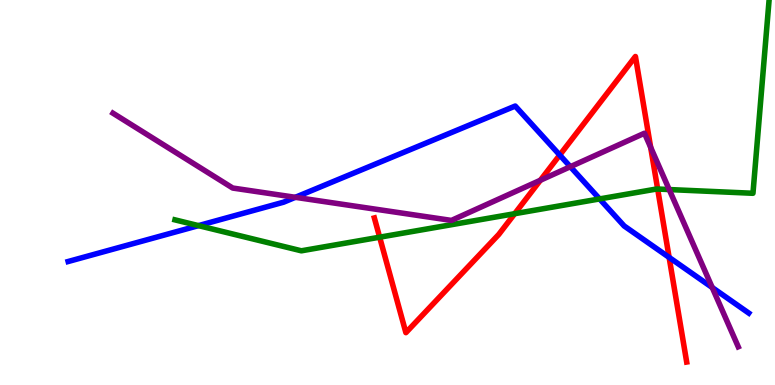[{'lines': ['blue', 'red'], 'intersections': [{'x': 7.22, 'y': 5.97}, {'x': 8.63, 'y': 3.31}]}, {'lines': ['green', 'red'], 'intersections': [{'x': 4.9, 'y': 3.84}, {'x': 6.64, 'y': 4.45}, {'x': 8.49, 'y': 5.09}]}, {'lines': ['purple', 'red'], 'intersections': [{'x': 6.97, 'y': 5.32}, {'x': 8.4, 'y': 6.17}]}, {'lines': ['blue', 'green'], 'intersections': [{'x': 2.56, 'y': 4.14}, {'x': 7.74, 'y': 4.83}]}, {'lines': ['blue', 'purple'], 'intersections': [{'x': 3.81, 'y': 4.88}, {'x': 7.36, 'y': 5.67}, {'x': 9.19, 'y': 2.53}]}, {'lines': ['green', 'purple'], 'intersections': [{'x': 8.63, 'y': 5.08}]}]